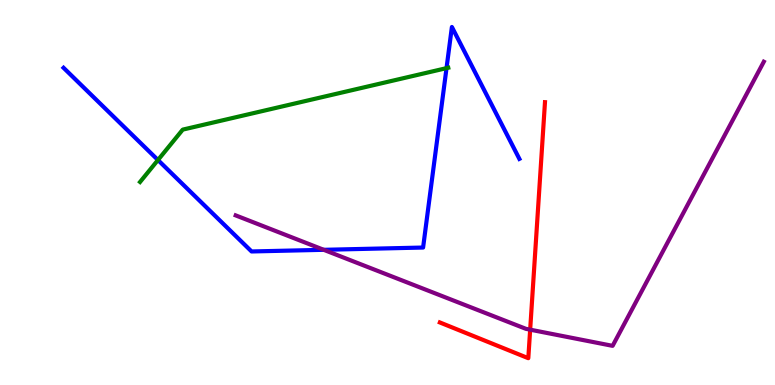[{'lines': ['blue', 'red'], 'intersections': []}, {'lines': ['green', 'red'], 'intersections': []}, {'lines': ['purple', 'red'], 'intersections': [{'x': 6.84, 'y': 1.44}]}, {'lines': ['blue', 'green'], 'intersections': [{'x': 2.04, 'y': 5.84}, {'x': 5.76, 'y': 8.23}]}, {'lines': ['blue', 'purple'], 'intersections': [{'x': 4.18, 'y': 3.51}]}, {'lines': ['green', 'purple'], 'intersections': []}]